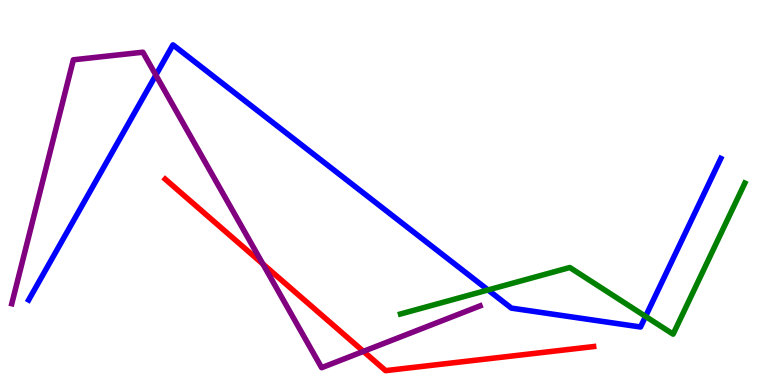[{'lines': ['blue', 'red'], 'intersections': []}, {'lines': ['green', 'red'], 'intersections': []}, {'lines': ['purple', 'red'], 'intersections': [{'x': 3.39, 'y': 3.14}, {'x': 4.69, 'y': 0.873}]}, {'lines': ['blue', 'green'], 'intersections': [{'x': 6.3, 'y': 2.47}, {'x': 8.33, 'y': 1.78}]}, {'lines': ['blue', 'purple'], 'intersections': [{'x': 2.01, 'y': 8.05}]}, {'lines': ['green', 'purple'], 'intersections': []}]